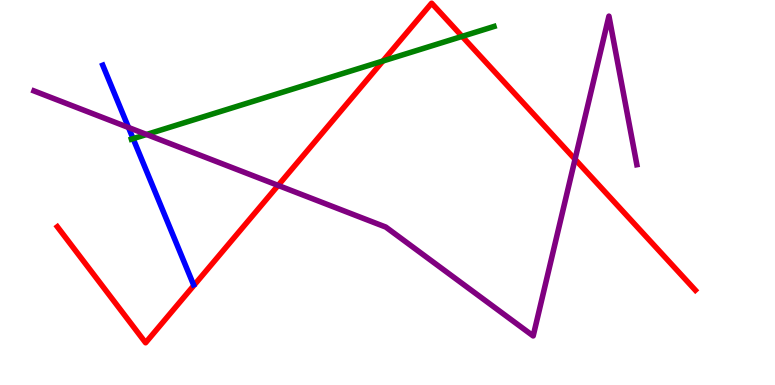[{'lines': ['blue', 'red'], 'intersections': []}, {'lines': ['green', 'red'], 'intersections': [{'x': 4.94, 'y': 8.42}, {'x': 5.96, 'y': 9.05}]}, {'lines': ['purple', 'red'], 'intersections': [{'x': 3.59, 'y': 5.18}, {'x': 7.42, 'y': 5.86}]}, {'lines': ['blue', 'green'], 'intersections': [{'x': 1.72, 'y': 6.4}]}, {'lines': ['blue', 'purple'], 'intersections': [{'x': 1.66, 'y': 6.69}]}, {'lines': ['green', 'purple'], 'intersections': [{'x': 1.89, 'y': 6.51}]}]